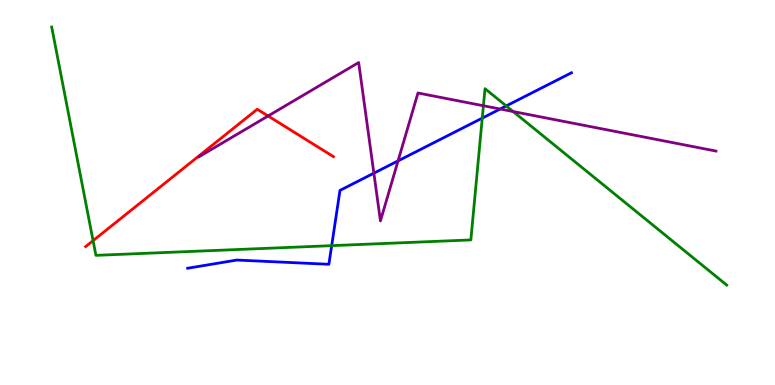[{'lines': ['blue', 'red'], 'intersections': []}, {'lines': ['green', 'red'], 'intersections': [{'x': 1.2, 'y': 3.75}]}, {'lines': ['purple', 'red'], 'intersections': [{'x': 3.46, 'y': 6.99}]}, {'lines': ['blue', 'green'], 'intersections': [{'x': 4.28, 'y': 3.62}, {'x': 6.22, 'y': 6.93}, {'x': 6.53, 'y': 7.25}]}, {'lines': ['blue', 'purple'], 'intersections': [{'x': 4.82, 'y': 5.5}, {'x': 5.14, 'y': 5.82}, {'x': 6.45, 'y': 7.17}]}, {'lines': ['green', 'purple'], 'intersections': [{'x': 6.24, 'y': 7.25}, {'x': 6.62, 'y': 7.1}]}]